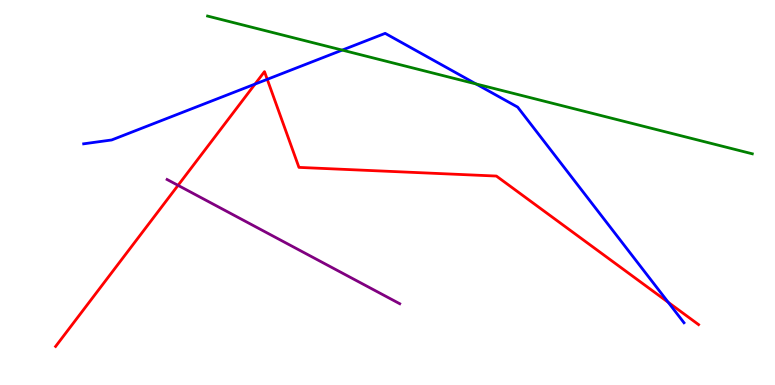[{'lines': ['blue', 'red'], 'intersections': [{'x': 3.29, 'y': 7.82}, {'x': 3.45, 'y': 7.94}, {'x': 8.62, 'y': 2.15}]}, {'lines': ['green', 'red'], 'intersections': []}, {'lines': ['purple', 'red'], 'intersections': [{'x': 2.3, 'y': 5.19}]}, {'lines': ['blue', 'green'], 'intersections': [{'x': 4.42, 'y': 8.7}, {'x': 6.14, 'y': 7.82}]}, {'lines': ['blue', 'purple'], 'intersections': []}, {'lines': ['green', 'purple'], 'intersections': []}]